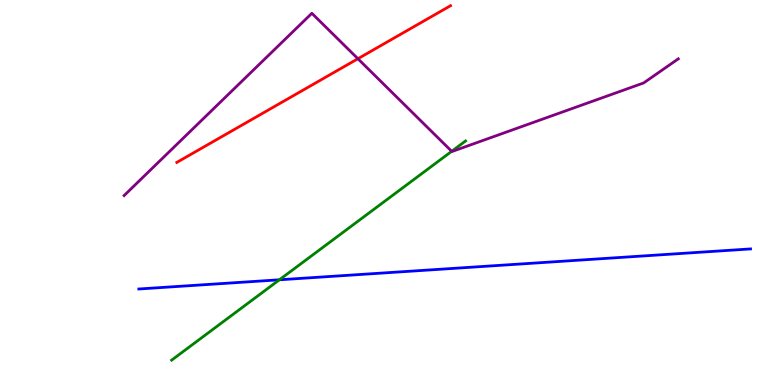[{'lines': ['blue', 'red'], 'intersections': []}, {'lines': ['green', 'red'], 'intersections': []}, {'lines': ['purple', 'red'], 'intersections': [{'x': 4.62, 'y': 8.47}]}, {'lines': ['blue', 'green'], 'intersections': [{'x': 3.61, 'y': 2.73}]}, {'lines': ['blue', 'purple'], 'intersections': []}, {'lines': ['green', 'purple'], 'intersections': [{'x': 5.83, 'y': 6.07}]}]